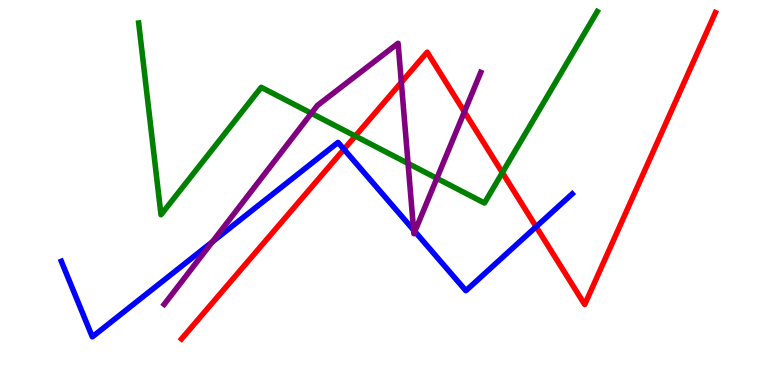[{'lines': ['blue', 'red'], 'intersections': [{'x': 4.44, 'y': 6.12}, {'x': 6.92, 'y': 4.11}]}, {'lines': ['green', 'red'], 'intersections': [{'x': 4.58, 'y': 6.47}, {'x': 6.48, 'y': 5.52}]}, {'lines': ['purple', 'red'], 'intersections': [{'x': 5.18, 'y': 7.86}, {'x': 5.99, 'y': 7.1}]}, {'lines': ['blue', 'green'], 'intersections': []}, {'lines': ['blue', 'purple'], 'intersections': [{'x': 2.74, 'y': 3.72}, {'x': 5.34, 'y': 4.03}, {'x': 5.35, 'y': 3.99}]}, {'lines': ['green', 'purple'], 'intersections': [{'x': 4.02, 'y': 7.06}, {'x': 5.27, 'y': 5.76}, {'x': 5.64, 'y': 5.37}]}]